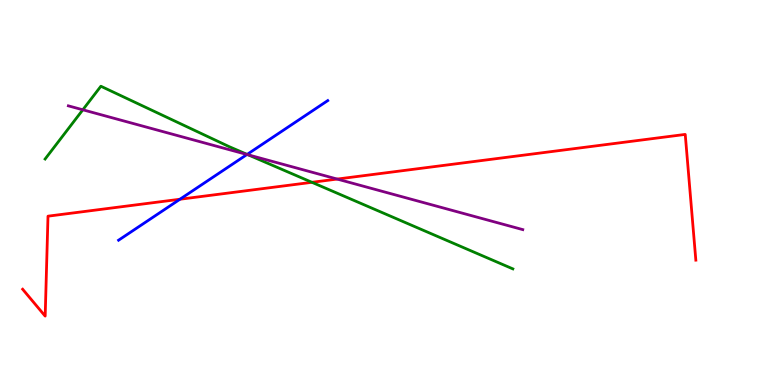[{'lines': ['blue', 'red'], 'intersections': [{'x': 2.32, 'y': 4.82}]}, {'lines': ['green', 'red'], 'intersections': [{'x': 4.02, 'y': 5.26}]}, {'lines': ['purple', 'red'], 'intersections': [{'x': 4.35, 'y': 5.35}]}, {'lines': ['blue', 'green'], 'intersections': [{'x': 3.19, 'y': 5.99}]}, {'lines': ['blue', 'purple'], 'intersections': [{'x': 3.19, 'y': 5.99}]}, {'lines': ['green', 'purple'], 'intersections': [{'x': 1.07, 'y': 7.15}, {'x': 3.2, 'y': 5.98}]}]